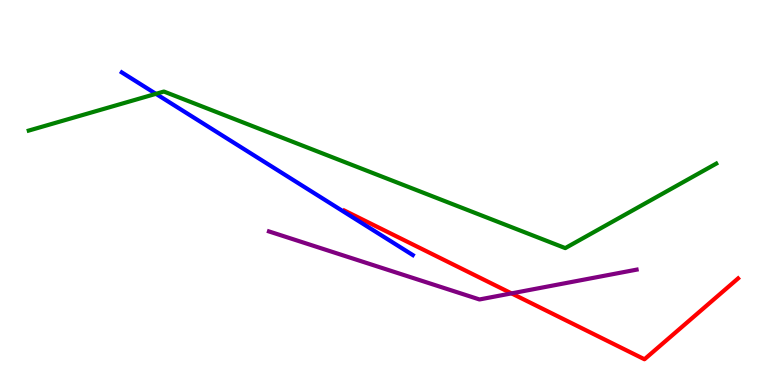[{'lines': ['blue', 'red'], 'intersections': []}, {'lines': ['green', 'red'], 'intersections': []}, {'lines': ['purple', 'red'], 'intersections': [{'x': 6.6, 'y': 2.38}]}, {'lines': ['blue', 'green'], 'intersections': [{'x': 2.01, 'y': 7.56}]}, {'lines': ['blue', 'purple'], 'intersections': []}, {'lines': ['green', 'purple'], 'intersections': []}]